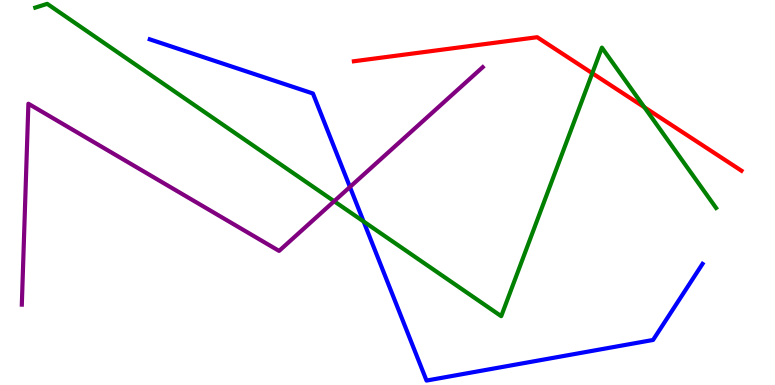[{'lines': ['blue', 'red'], 'intersections': []}, {'lines': ['green', 'red'], 'intersections': [{'x': 7.64, 'y': 8.1}, {'x': 8.31, 'y': 7.21}]}, {'lines': ['purple', 'red'], 'intersections': []}, {'lines': ['blue', 'green'], 'intersections': [{'x': 4.69, 'y': 4.25}]}, {'lines': ['blue', 'purple'], 'intersections': [{'x': 4.52, 'y': 5.14}]}, {'lines': ['green', 'purple'], 'intersections': [{'x': 4.31, 'y': 4.77}]}]